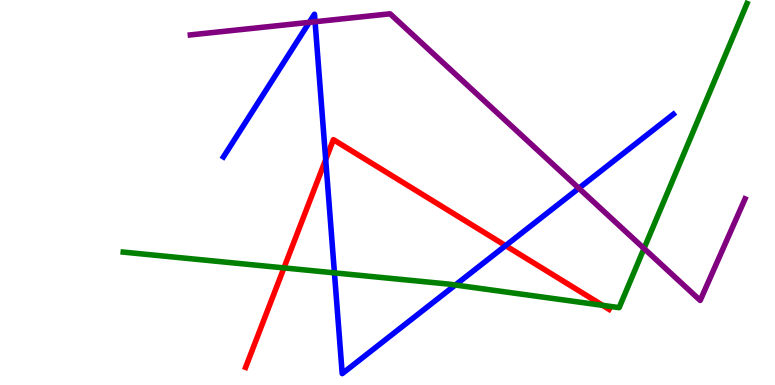[{'lines': ['blue', 'red'], 'intersections': [{'x': 4.2, 'y': 5.85}, {'x': 6.52, 'y': 3.62}]}, {'lines': ['green', 'red'], 'intersections': [{'x': 3.66, 'y': 3.04}, {'x': 7.78, 'y': 2.07}]}, {'lines': ['purple', 'red'], 'intersections': []}, {'lines': ['blue', 'green'], 'intersections': [{'x': 4.32, 'y': 2.91}, {'x': 5.88, 'y': 2.6}]}, {'lines': ['blue', 'purple'], 'intersections': [{'x': 3.99, 'y': 9.42}, {'x': 4.07, 'y': 9.44}, {'x': 7.47, 'y': 5.11}]}, {'lines': ['green', 'purple'], 'intersections': [{'x': 8.31, 'y': 3.55}]}]